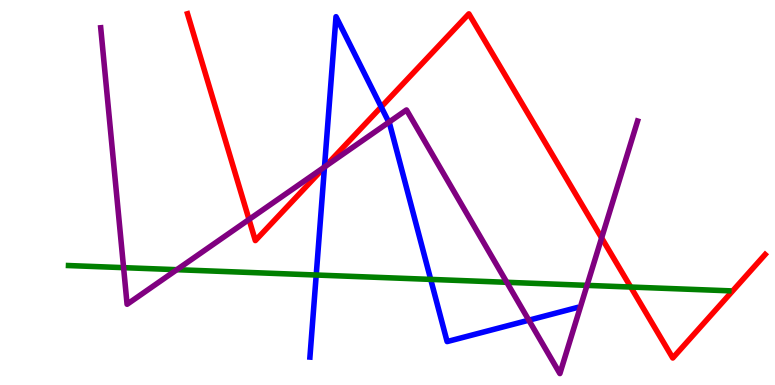[{'lines': ['blue', 'red'], 'intersections': [{'x': 4.19, 'y': 5.66}, {'x': 4.92, 'y': 7.22}]}, {'lines': ['green', 'red'], 'intersections': [{'x': 8.14, 'y': 2.54}]}, {'lines': ['purple', 'red'], 'intersections': [{'x': 3.21, 'y': 4.3}, {'x': 4.19, 'y': 5.67}, {'x': 7.76, 'y': 3.82}]}, {'lines': ['blue', 'green'], 'intersections': [{'x': 4.08, 'y': 2.86}, {'x': 5.56, 'y': 2.74}]}, {'lines': ['blue', 'purple'], 'intersections': [{'x': 4.19, 'y': 5.66}, {'x': 5.02, 'y': 6.83}, {'x': 6.82, 'y': 1.68}]}, {'lines': ['green', 'purple'], 'intersections': [{'x': 1.59, 'y': 3.05}, {'x': 2.28, 'y': 3.0}, {'x': 6.54, 'y': 2.67}, {'x': 7.57, 'y': 2.59}]}]